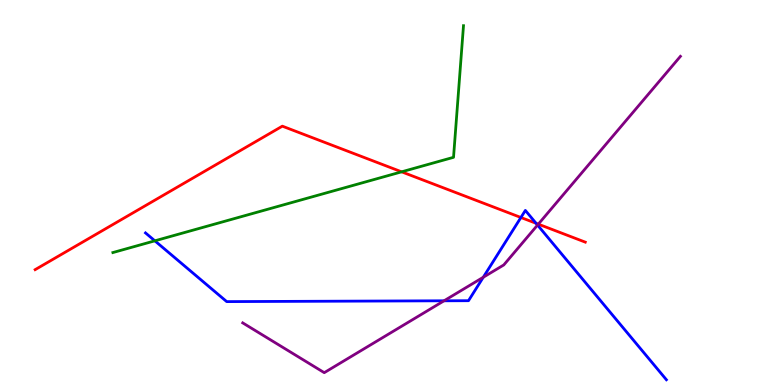[{'lines': ['blue', 'red'], 'intersections': [{'x': 6.72, 'y': 4.35}, {'x': 6.92, 'y': 4.2}]}, {'lines': ['green', 'red'], 'intersections': [{'x': 5.18, 'y': 5.54}]}, {'lines': ['purple', 'red'], 'intersections': [{'x': 6.95, 'y': 4.18}]}, {'lines': ['blue', 'green'], 'intersections': [{'x': 2.0, 'y': 3.74}]}, {'lines': ['blue', 'purple'], 'intersections': [{'x': 5.73, 'y': 2.19}, {'x': 6.24, 'y': 2.8}, {'x': 6.94, 'y': 4.15}]}, {'lines': ['green', 'purple'], 'intersections': []}]